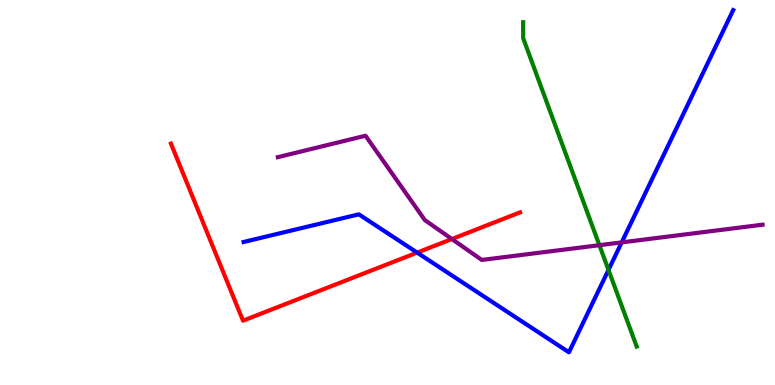[{'lines': ['blue', 'red'], 'intersections': [{'x': 5.38, 'y': 3.44}]}, {'lines': ['green', 'red'], 'intersections': []}, {'lines': ['purple', 'red'], 'intersections': [{'x': 5.83, 'y': 3.79}]}, {'lines': ['blue', 'green'], 'intersections': [{'x': 7.85, 'y': 2.99}]}, {'lines': ['blue', 'purple'], 'intersections': [{'x': 8.02, 'y': 3.7}]}, {'lines': ['green', 'purple'], 'intersections': [{'x': 7.73, 'y': 3.63}]}]